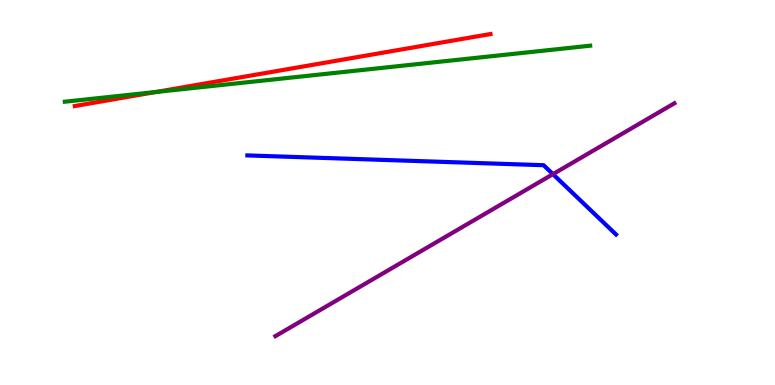[{'lines': ['blue', 'red'], 'intersections': []}, {'lines': ['green', 'red'], 'intersections': [{'x': 2.01, 'y': 7.61}]}, {'lines': ['purple', 'red'], 'intersections': []}, {'lines': ['blue', 'green'], 'intersections': []}, {'lines': ['blue', 'purple'], 'intersections': [{'x': 7.13, 'y': 5.48}]}, {'lines': ['green', 'purple'], 'intersections': []}]